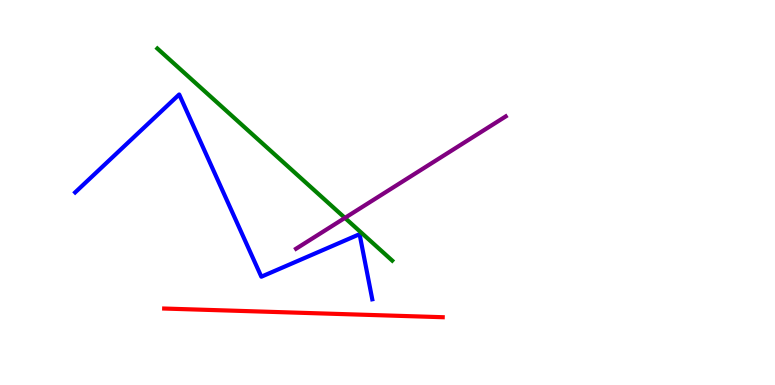[{'lines': ['blue', 'red'], 'intersections': []}, {'lines': ['green', 'red'], 'intersections': []}, {'lines': ['purple', 'red'], 'intersections': []}, {'lines': ['blue', 'green'], 'intersections': []}, {'lines': ['blue', 'purple'], 'intersections': []}, {'lines': ['green', 'purple'], 'intersections': [{'x': 4.45, 'y': 4.34}]}]